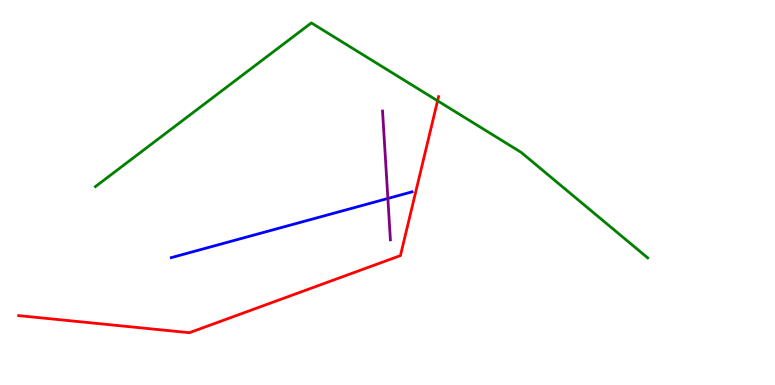[{'lines': ['blue', 'red'], 'intersections': []}, {'lines': ['green', 'red'], 'intersections': [{'x': 5.65, 'y': 7.38}]}, {'lines': ['purple', 'red'], 'intersections': []}, {'lines': ['blue', 'green'], 'intersections': []}, {'lines': ['blue', 'purple'], 'intersections': [{'x': 5.0, 'y': 4.85}]}, {'lines': ['green', 'purple'], 'intersections': []}]